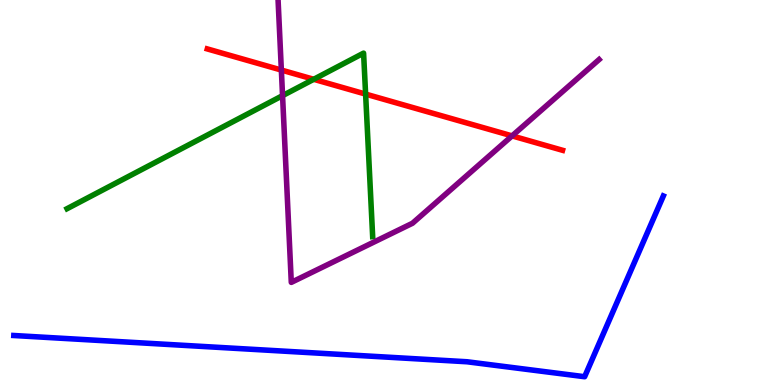[{'lines': ['blue', 'red'], 'intersections': []}, {'lines': ['green', 'red'], 'intersections': [{'x': 4.05, 'y': 7.94}, {'x': 4.72, 'y': 7.56}]}, {'lines': ['purple', 'red'], 'intersections': [{'x': 3.63, 'y': 8.18}, {'x': 6.61, 'y': 6.47}]}, {'lines': ['blue', 'green'], 'intersections': []}, {'lines': ['blue', 'purple'], 'intersections': []}, {'lines': ['green', 'purple'], 'intersections': [{'x': 3.65, 'y': 7.52}]}]